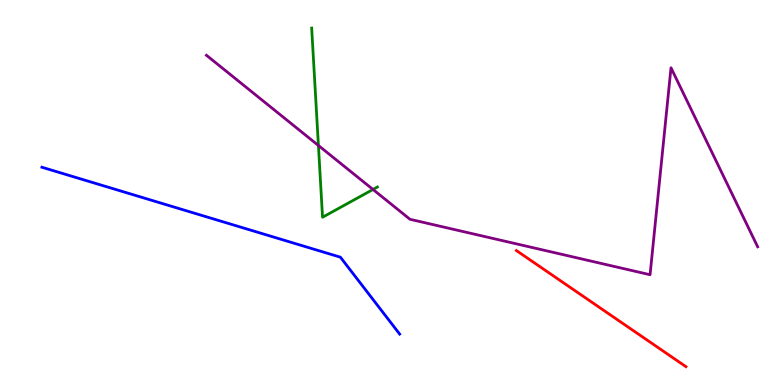[{'lines': ['blue', 'red'], 'intersections': []}, {'lines': ['green', 'red'], 'intersections': []}, {'lines': ['purple', 'red'], 'intersections': []}, {'lines': ['blue', 'green'], 'intersections': []}, {'lines': ['blue', 'purple'], 'intersections': []}, {'lines': ['green', 'purple'], 'intersections': [{'x': 4.11, 'y': 6.22}, {'x': 4.81, 'y': 5.08}]}]